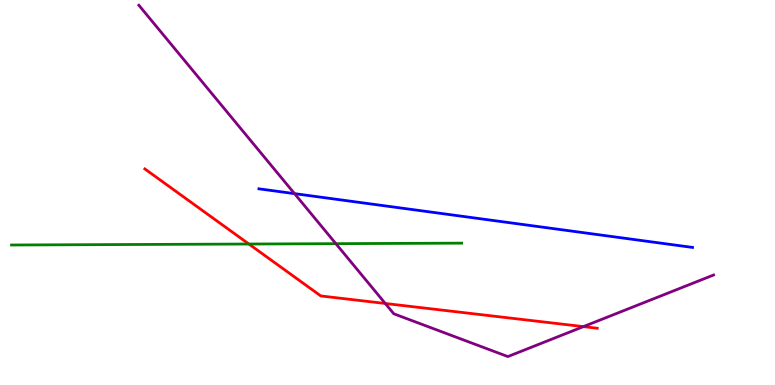[{'lines': ['blue', 'red'], 'intersections': []}, {'lines': ['green', 'red'], 'intersections': [{'x': 3.21, 'y': 3.66}]}, {'lines': ['purple', 'red'], 'intersections': [{'x': 4.97, 'y': 2.12}, {'x': 7.53, 'y': 1.52}]}, {'lines': ['blue', 'green'], 'intersections': []}, {'lines': ['blue', 'purple'], 'intersections': [{'x': 3.8, 'y': 4.97}]}, {'lines': ['green', 'purple'], 'intersections': [{'x': 4.33, 'y': 3.67}]}]